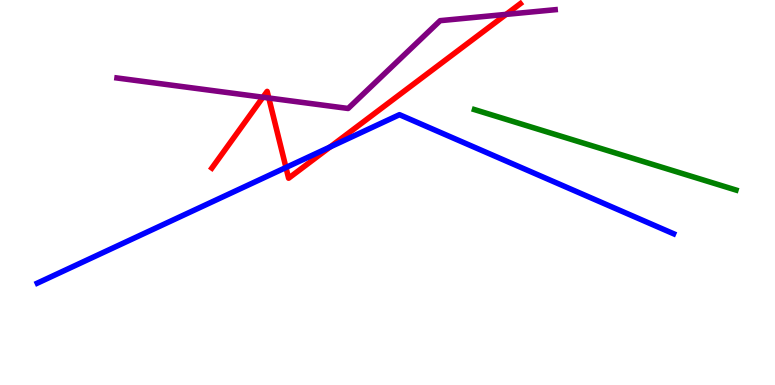[{'lines': ['blue', 'red'], 'intersections': [{'x': 3.69, 'y': 5.65}, {'x': 4.26, 'y': 6.18}]}, {'lines': ['green', 'red'], 'intersections': []}, {'lines': ['purple', 'red'], 'intersections': [{'x': 3.39, 'y': 7.47}, {'x': 3.47, 'y': 7.45}, {'x': 6.53, 'y': 9.63}]}, {'lines': ['blue', 'green'], 'intersections': []}, {'lines': ['blue', 'purple'], 'intersections': []}, {'lines': ['green', 'purple'], 'intersections': []}]